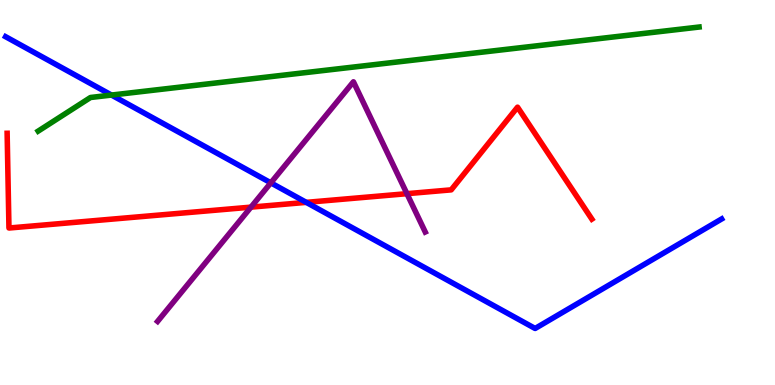[{'lines': ['blue', 'red'], 'intersections': [{'x': 3.95, 'y': 4.74}]}, {'lines': ['green', 'red'], 'intersections': []}, {'lines': ['purple', 'red'], 'intersections': [{'x': 3.24, 'y': 4.62}, {'x': 5.25, 'y': 4.97}]}, {'lines': ['blue', 'green'], 'intersections': [{'x': 1.44, 'y': 7.53}]}, {'lines': ['blue', 'purple'], 'intersections': [{'x': 3.49, 'y': 5.25}]}, {'lines': ['green', 'purple'], 'intersections': []}]